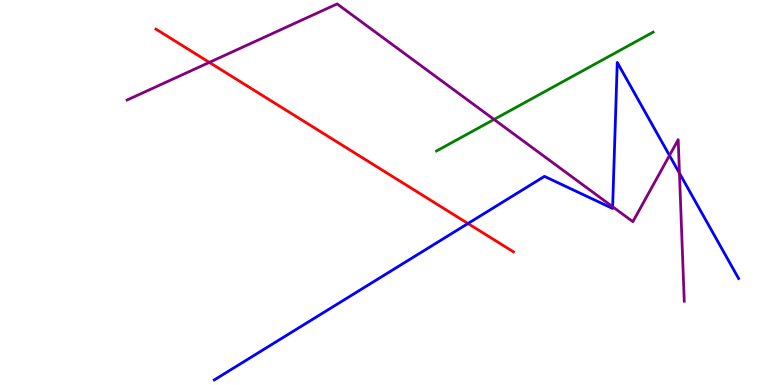[{'lines': ['blue', 'red'], 'intersections': [{'x': 6.04, 'y': 4.19}]}, {'lines': ['green', 'red'], 'intersections': []}, {'lines': ['purple', 'red'], 'intersections': [{'x': 2.7, 'y': 8.38}]}, {'lines': ['blue', 'green'], 'intersections': []}, {'lines': ['blue', 'purple'], 'intersections': [{'x': 7.9, 'y': 4.63}, {'x': 8.64, 'y': 5.96}, {'x': 8.77, 'y': 5.5}]}, {'lines': ['green', 'purple'], 'intersections': [{'x': 6.37, 'y': 6.9}]}]